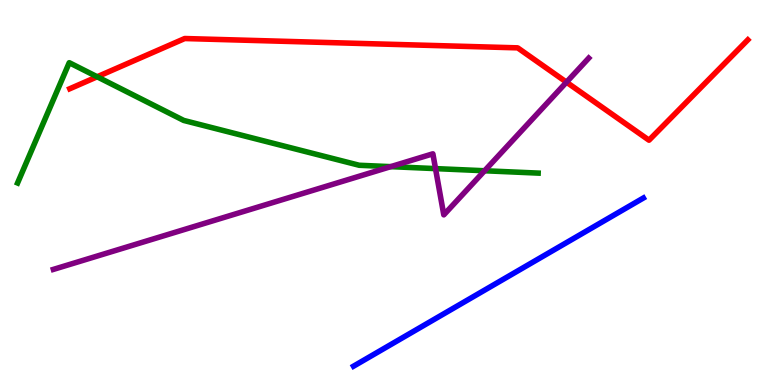[{'lines': ['blue', 'red'], 'intersections': []}, {'lines': ['green', 'red'], 'intersections': [{'x': 1.25, 'y': 8.01}]}, {'lines': ['purple', 'red'], 'intersections': [{'x': 7.31, 'y': 7.87}]}, {'lines': ['blue', 'green'], 'intersections': []}, {'lines': ['blue', 'purple'], 'intersections': []}, {'lines': ['green', 'purple'], 'intersections': [{'x': 5.04, 'y': 5.67}, {'x': 5.62, 'y': 5.62}, {'x': 6.25, 'y': 5.56}]}]